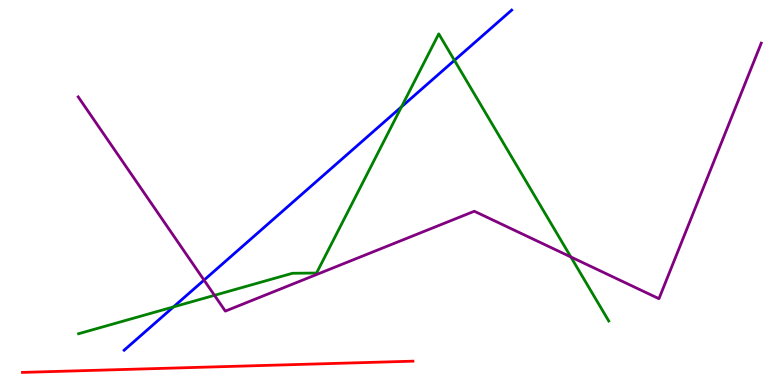[{'lines': ['blue', 'red'], 'intersections': []}, {'lines': ['green', 'red'], 'intersections': []}, {'lines': ['purple', 'red'], 'intersections': []}, {'lines': ['blue', 'green'], 'intersections': [{'x': 2.24, 'y': 2.03}, {'x': 5.18, 'y': 7.23}, {'x': 5.86, 'y': 8.43}]}, {'lines': ['blue', 'purple'], 'intersections': [{'x': 2.63, 'y': 2.72}]}, {'lines': ['green', 'purple'], 'intersections': [{'x': 2.77, 'y': 2.33}, {'x': 7.37, 'y': 3.33}]}]